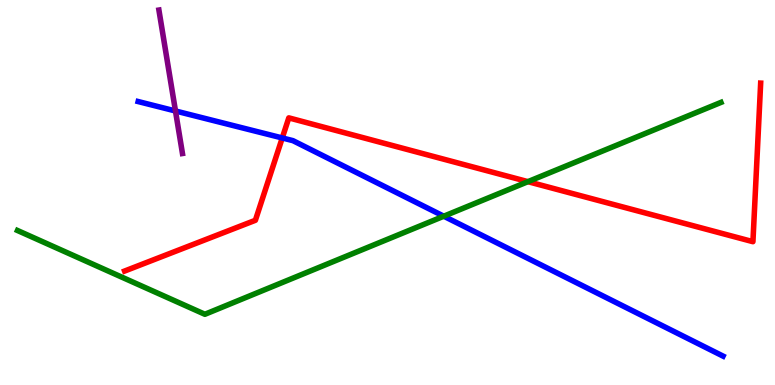[{'lines': ['blue', 'red'], 'intersections': [{'x': 3.64, 'y': 6.42}]}, {'lines': ['green', 'red'], 'intersections': [{'x': 6.81, 'y': 5.28}]}, {'lines': ['purple', 'red'], 'intersections': []}, {'lines': ['blue', 'green'], 'intersections': [{'x': 5.73, 'y': 4.38}]}, {'lines': ['blue', 'purple'], 'intersections': [{'x': 2.26, 'y': 7.12}]}, {'lines': ['green', 'purple'], 'intersections': []}]